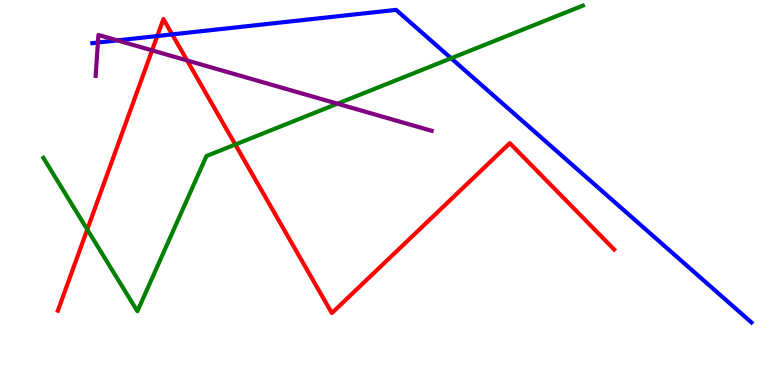[{'lines': ['blue', 'red'], 'intersections': [{'x': 2.03, 'y': 9.06}, {'x': 2.22, 'y': 9.11}]}, {'lines': ['green', 'red'], 'intersections': [{'x': 1.13, 'y': 4.04}, {'x': 3.04, 'y': 6.25}]}, {'lines': ['purple', 'red'], 'intersections': [{'x': 1.96, 'y': 8.69}, {'x': 2.41, 'y': 8.43}]}, {'lines': ['blue', 'green'], 'intersections': [{'x': 5.82, 'y': 8.49}]}, {'lines': ['blue', 'purple'], 'intersections': [{'x': 1.26, 'y': 8.9}, {'x': 1.51, 'y': 8.95}]}, {'lines': ['green', 'purple'], 'intersections': [{'x': 4.35, 'y': 7.31}]}]